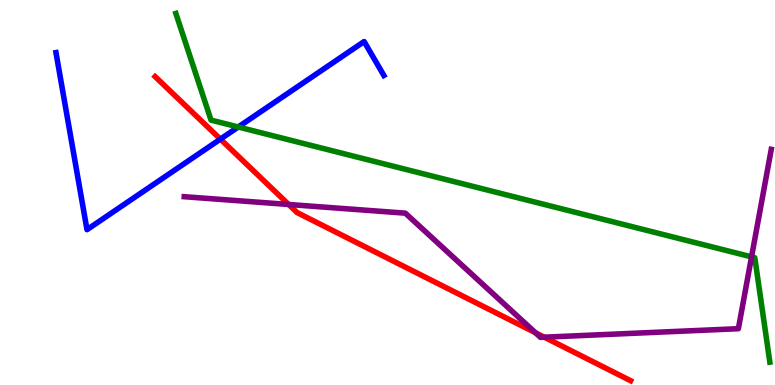[{'lines': ['blue', 'red'], 'intersections': [{'x': 2.84, 'y': 6.39}]}, {'lines': ['green', 'red'], 'intersections': []}, {'lines': ['purple', 'red'], 'intersections': [{'x': 3.72, 'y': 4.69}, {'x': 6.91, 'y': 1.36}, {'x': 7.02, 'y': 1.24}]}, {'lines': ['blue', 'green'], 'intersections': [{'x': 3.07, 'y': 6.7}]}, {'lines': ['blue', 'purple'], 'intersections': []}, {'lines': ['green', 'purple'], 'intersections': [{'x': 9.7, 'y': 3.33}]}]